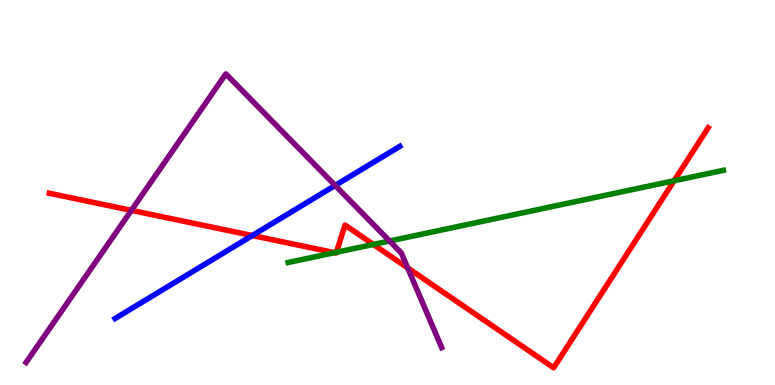[{'lines': ['blue', 'red'], 'intersections': [{'x': 3.26, 'y': 3.88}]}, {'lines': ['green', 'red'], 'intersections': [{'x': 4.32, 'y': 3.44}, {'x': 4.34, 'y': 3.45}, {'x': 4.82, 'y': 3.65}, {'x': 8.7, 'y': 5.31}]}, {'lines': ['purple', 'red'], 'intersections': [{'x': 1.7, 'y': 4.54}, {'x': 5.26, 'y': 3.04}]}, {'lines': ['blue', 'green'], 'intersections': []}, {'lines': ['blue', 'purple'], 'intersections': [{'x': 4.32, 'y': 5.18}]}, {'lines': ['green', 'purple'], 'intersections': [{'x': 5.03, 'y': 3.74}]}]